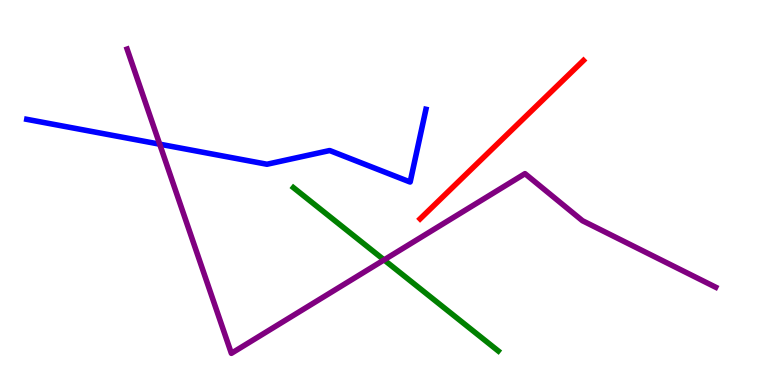[{'lines': ['blue', 'red'], 'intersections': []}, {'lines': ['green', 'red'], 'intersections': []}, {'lines': ['purple', 'red'], 'intersections': []}, {'lines': ['blue', 'green'], 'intersections': []}, {'lines': ['blue', 'purple'], 'intersections': [{'x': 2.06, 'y': 6.25}]}, {'lines': ['green', 'purple'], 'intersections': [{'x': 4.96, 'y': 3.25}]}]